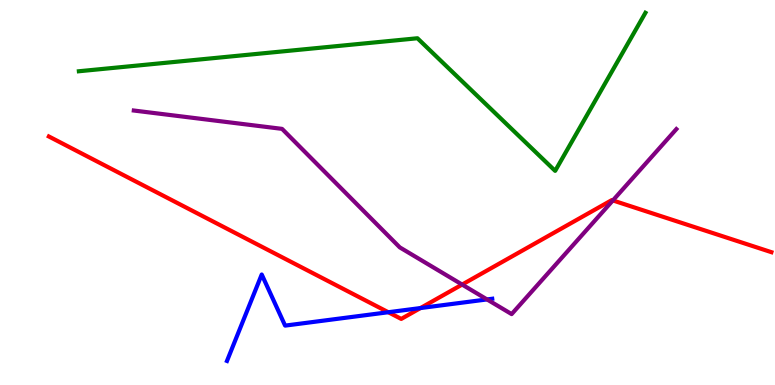[{'lines': ['blue', 'red'], 'intersections': [{'x': 5.01, 'y': 1.89}, {'x': 5.43, 'y': 2.0}]}, {'lines': ['green', 'red'], 'intersections': []}, {'lines': ['purple', 'red'], 'intersections': [{'x': 5.96, 'y': 2.61}, {'x': 7.91, 'y': 4.79}]}, {'lines': ['blue', 'green'], 'intersections': []}, {'lines': ['blue', 'purple'], 'intersections': [{'x': 6.28, 'y': 2.22}]}, {'lines': ['green', 'purple'], 'intersections': []}]